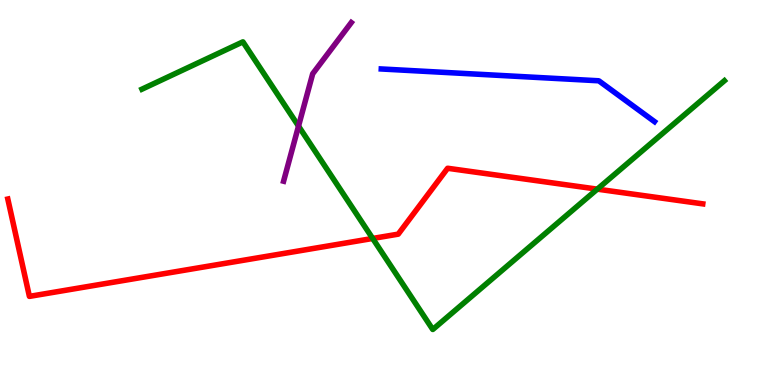[{'lines': ['blue', 'red'], 'intersections': []}, {'lines': ['green', 'red'], 'intersections': [{'x': 4.81, 'y': 3.81}, {'x': 7.71, 'y': 5.09}]}, {'lines': ['purple', 'red'], 'intersections': []}, {'lines': ['blue', 'green'], 'intersections': []}, {'lines': ['blue', 'purple'], 'intersections': []}, {'lines': ['green', 'purple'], 'intersections': [{'x': 3.85, 'y': 6.72}]}]